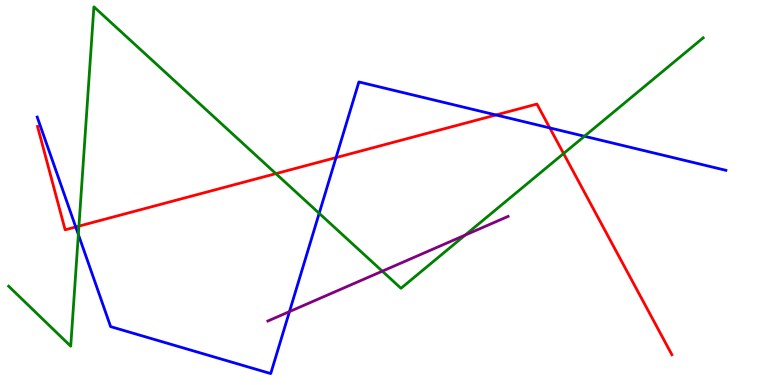[{'lines': ['blue', 'red'], 'intersections': [{'x': 0.977, 'y': 4.1}, {'x': 4.34, 'y': 5.91}, {'x': 6.4, 'y': 7.01}, {'x': 7.09, 'y': 6.68}]}, {'lines': ['green', 'red'], 'intersections': [{'x': 1.02, 'y': 4.13}, {'x': 3.56, 'y': 5.49}, {'x': 7.27, 'y': 6.01}]}, {'lines': ['purple', 'red'], 'intersections': []}, {'lines': ['blue', 'green'], 'intersections': [{'x': 1.01, 'y': 3.91}, {'x': 4.12, 'y': 4.46}, {'x': 7.54, 'y': 6.46}]}, {'lines': ['blue', 'purple'], 'intersections': [{'x': 3.74, 'y': 1.91}]}, {'lines': ['green', 'purple'], 'intersections': [{'x': 4.93, 'y': 2.96}, {'x': 6.0, 'y': 3.89}]}]